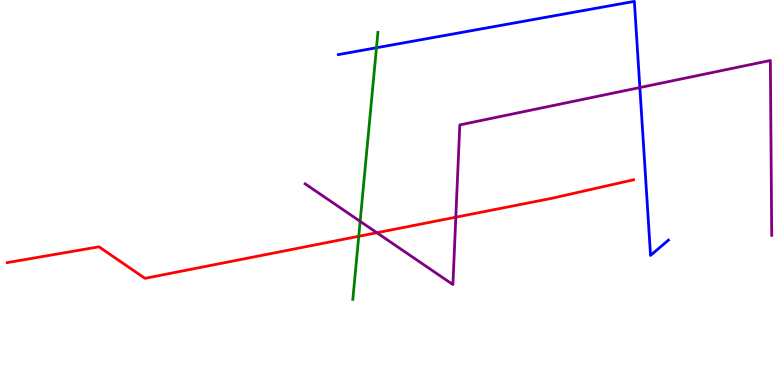[{'lines': ['blue', 'red'], 'intersections': []}, {'lines': ['green', 'red'], 'intersections': [{'x': 4.63, 'y': 3.86}]}, {'lines': ['purple', 'red'], 'intersections': [{'x': 4.86, 'y': 3.96}, {'x': 5.88, 'y': 4.36}]}, {'lines': ['blue', 'green'], 'intersections': [{'x': 4.86, 'y': 8.76}]}, {'lines': ['blue', 'purple'], 'intersections': [{'x': 8.26, 'y': 7.73}]}, {'lines': ['green', 'purple'], 'intersections': [{'x': 4.65, 'y': 4.25}]}]